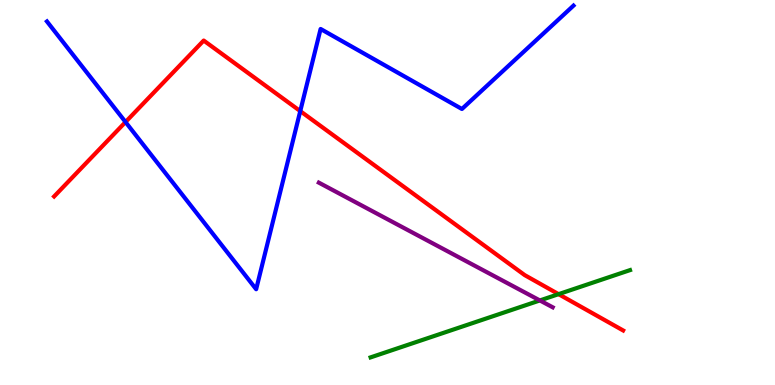[{'lines': ['blue', 'red'], 'intersections': [{'x': 1.62, 'y': 6.83}, {'x': 3.87, 'y': 7.11}]}, {'lines': ['green', 'red'], 'intersections': [{'x': 7.21, 'y': 2.36}]}, {'lines': ['purple', 'red'], 'intersections': []}, {'lines': ['blue', 'green'], 'intersections': []}, {'lines': ['blue', 'purple'], 'intersections': []}, {'lines': ['green', 'purple'], 'intersections': [{'x': 6.97, 'y': 2.2}]}]